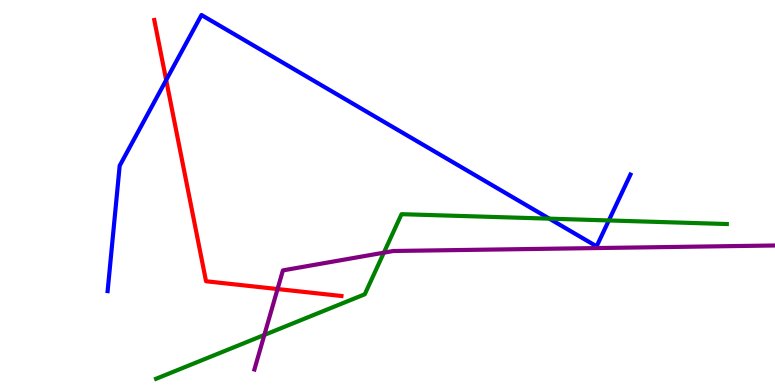[{'lines': ['blue', 'red'], 'intersections': [{'x': 2.14, 'y': 7.92}]}, {'lines': ['green', 'red'], 'intersections': []}, {'lines': ['purple', 'red'], 'intersections': [{'x': 3.58, 'y': 2.49}]}, {'lines': ['blue', 'green'], 'intersections': [{'x': 7.09, 'y': 4.32}, {'x': 7.86, 'y': 4.27}]}, {'lines': ['blue', 'purple'], 'intersections': []}, {'lines': ['green', 'purple'], 'intersections': [{'x': 3.41, 'y': 1.3}, {'x': 4.95, 'y': 3.44}]}]